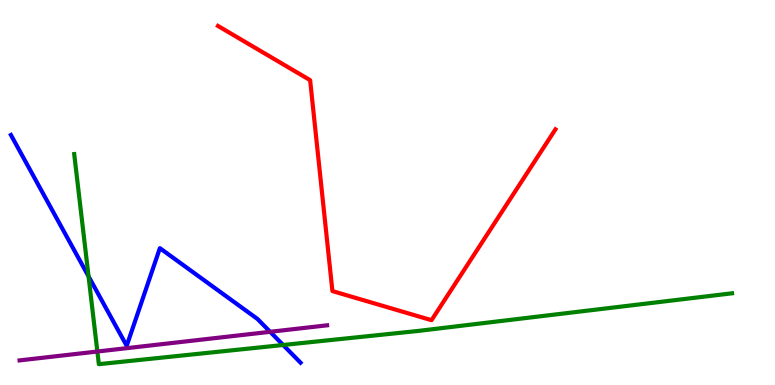[{'lines': ['blue', 'red'], 'intersections': []}, {'lines': ['green', 'red'], 'intersections': []}, {'lines': ['purple', 'red'], 'intersections': []}, {'lines': ['blue', 'green'], 'intersections': [{'x': 1.14, 'y': 2.82}, {'x': 3.65, 'y': 1.04}]}, {'lines': ['blue', 'purple'], 'intersections': [{'x': 3.49, 'y': 1.38}]}, {'lines': ['green', 'purple'], 'intersections': [{'x': 1.26, 'y': 0.87}]}]